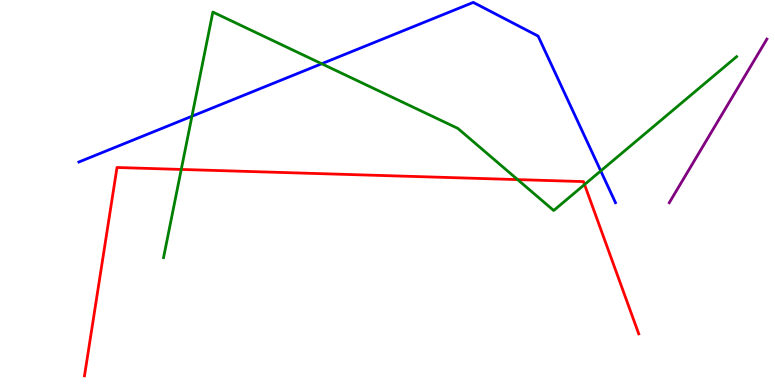[{'lines': ['blue', 'red'], 'intersections': []}, {'lines': ['green', 'red'], 'intersections': [{'x': 2.34, 'y': 5.6}, {'x': 6.68, 'y': 5.33}, {'x': 7.54, 'y': 5.21}]}, {'lines': ['purple', 'red'], 'intersections': []}, {'lines': ['blue', 'green'], 'intersections': [{'x': 2.48, 'y': 6.98}, {'x': 4.15, 'y': 8.34}, {'x': 7.75, 'y': 5.56}]}, {'lines': ['blue', 'purple'], 'intersections': []}, {'lines': ['green', 'purple'], 'intersections': []}]